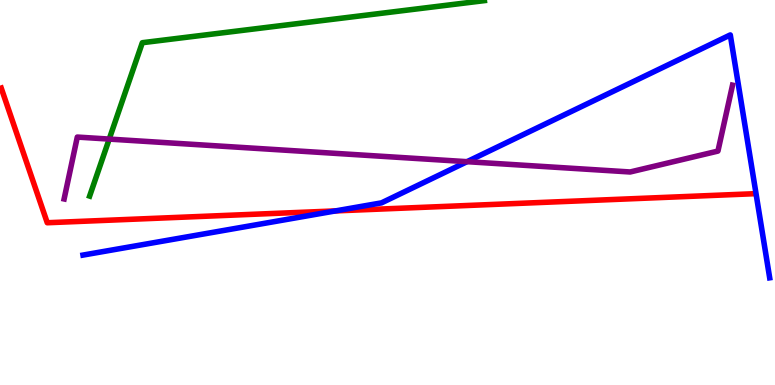[{'lines': ['blue', 'red'], 'intersections': [{'x': 4.33, 'y': 4.52}]}, {'lines': ['green', 'red'], 'intersections': []}, {'lines': ['purple', 'red'], 'intersections': []}, {'lines': ['blue', 'green'], 'intersections': []}, {'lines': ['blue', 'purple'], 'intersections': [{'x': 6.03, 'y': 5.8}]}, {'lines': ['green', 'purple'], 'intersections': [{'x': 1.41, 'y': 6.39}]}]